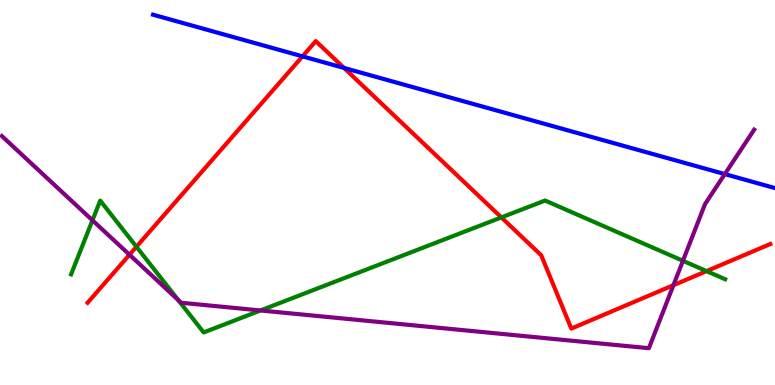[{'lines': ['blue', 'red'], 'intersections': [{'x': 3.9, 'y': 8.54}, {'x': 4.44, 'y': 8.24}]}, {'lines': ['green', 'red'], 'intersections': [{'x': 1.76, 'y': 3.59}, {'x': 6.47, 'y': 4.35}, {'x': 9.12, 'y': 2.96}]}, {'lines': ['purple', 'red'], 'intersections': [{'x': 1.67, 'y': 3.38}, {'x': 8.69, 'y': 2.59}]}, {'lines': ['blue', 'green'], 'intersections': []}, {'lines': ['blue', 'purple'], 'intersections': [{'x': 9.35, 'y': 5.48}]}, {'lines': ['green', 'purple'], 'intersections': [{'x': 1.19, 'y': 4.28}, {'x': 2.3, 'y': 2.2}, {'x': 3.36, 'y': 1.94}, {'x': 8.81, 'y': 3.23}]}]